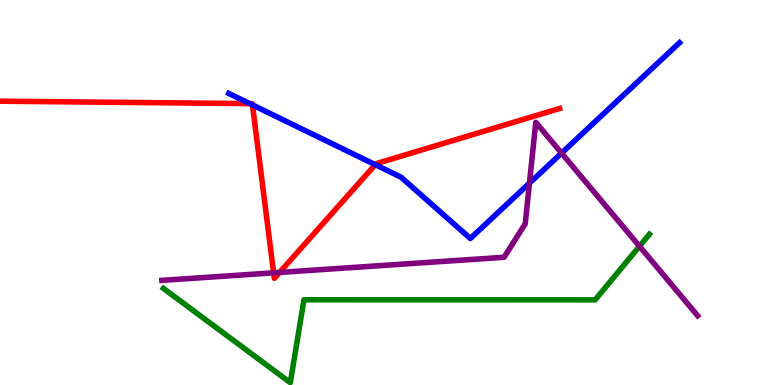[{'lines': ['blue', 'red'], 'intersections': [{'x': 3.22, 'y': 7.31}, {'x': 3.26, 'y': 7.27}, {'x': 4.84, 'y': 5.72}]}, {'lines': ['green', 'red'], 'intersections': []}, {'lines': ['purple', 'red'], 'intersections': [{'x': 3.53, 'y': 2.91}, {'x': 3.61, 'y': 2.92}]}, {'lines': ['blue', 'green'], 'intersections': []}, {'lines': ['blue', 'purple'], 'intersections': [{'x': 6.83, 'y': 5.24}, {'x': 7.25, 'y': 6.02}]}, {'lines': ['green', 'purple'], 'intersections': [{'x': 8.25, 'y': 3.6}]}]